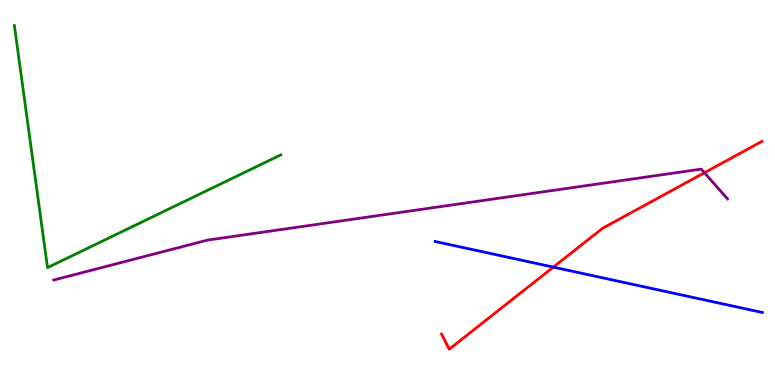[{'lines': ['blue', 'red'], 'intersections': [{'x': 7.14, 'y': 3.06}]}, {'lines': ['green', 'red'], 'intersections': []}, {'lines': ['purple', 'red'], 'intersections': [{'x': 9.09, 'y': 5.51}]}, {'lines': ['blue', 'green'], 'intersections': []}, {'lines': ['blue', 'purple'], 'intersections': []}, {'lines': ['green', 'purple'], 'intersections': []}]